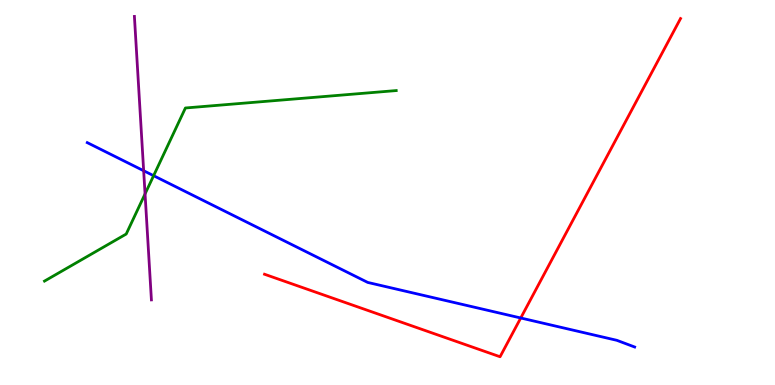[{'lines': ['blue', 'red'], 'intersections': [{'x': 6.72, 'y': 1.74}]}, {'lines': ['green', 'red'], 'intersections': []}, {'lines': ['purple', 'red'], 'intersections': []}, {'lines': ['blue', 'green'], 'intersections': [{'x': 1.98, 'y': 5.44}]}, {'lines': ['blue', 'purple'], 'intersections': [{'x': 1.85, 'y': 5.57}]}, {'lines': ['green', 'purple'], 'intersections': [{'x': 1.87, 'y': 4.96}]}]